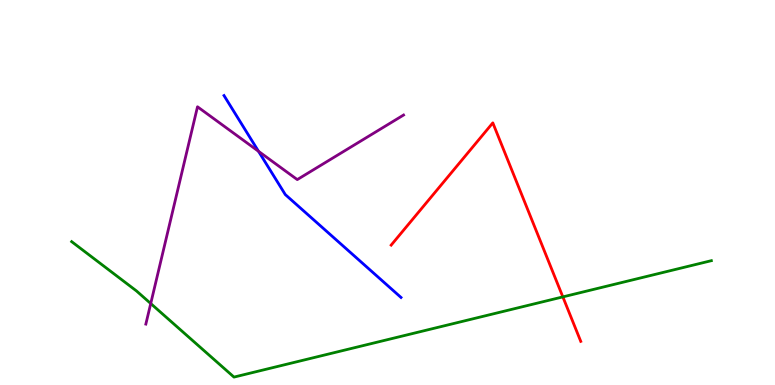[{'lines': ['blue', 'red'], 'intersections': []}, {'lines': ['green', 'red'], 'intersections': [{'x': 7.26, 'y': 2.29}]}, {'lines': ['purple', 'red'], 'intersections': []}, {'lines': ['blue', 'green'], 'intersections': []}, {'lines': ['blue', 'purple'], 'intersections': [{'x': 3.34, 'y': 6.07}]}, {'lines': ['green', 'purple'], 'intersections': [{'x': 1.94, 'y': 2.12}]}]